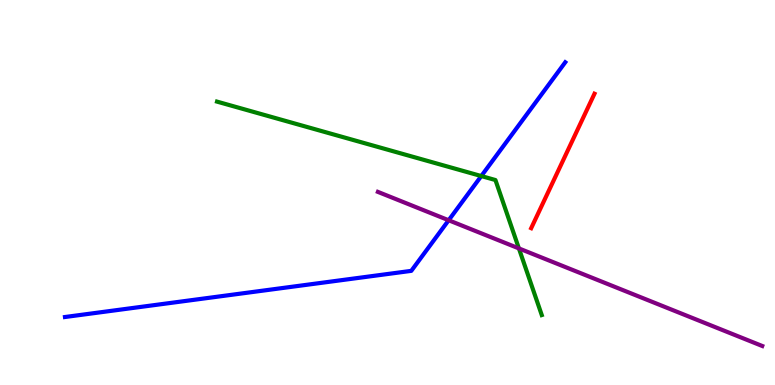[{'lines': ['blue', 'red'], 'intersections': []}, {'lines': ['green', 'red'], 'intersections': []}, {'lines': ['purple', 'red'], 'intersections': []}, {'lines': ['blue', 'green'], 'intersections': [{'x': 6.21, 'y': 5.43}]}, {'lines': ['blue', 'purple'], 'intersections': [{'x': 5.79, 'y': 4.28}]}, {'lines': ['green', 'purple'], 'intersections': [{'x': 6.7, 'y': 3.55}]}]